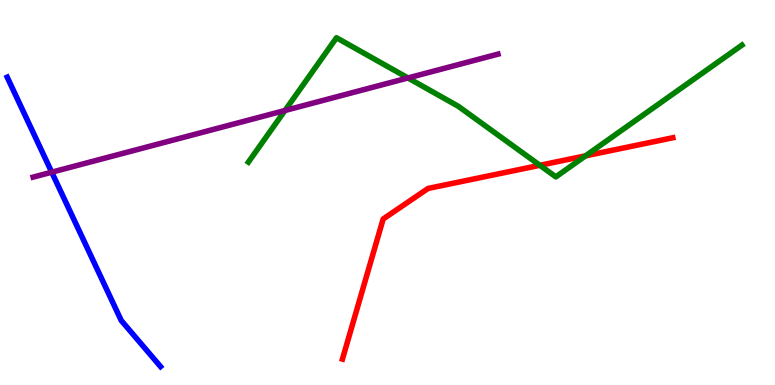[{'lines': ['blue', 'red'], 'intersections': []}, {'lines': ['green', 'red'], 'intersections': [{'x': 6.97, 'y': 5.71}, {'x': 7.56, 'y': 5.95}]}, {'lines': ['purple', 'red'], 'intersections': []}, {'lines': ['blue', 'green'], 'intersections': []}, {'lines': ['blue', 'purple'], 'intersections': [{'x': 0.668, 'y': 5.53}]}, {'lines': ['green', 'purple'], 'intersections': [{'x': 3.68, 'y': 7.13}, {'x': 5.26, 'y': 7.98}]}]